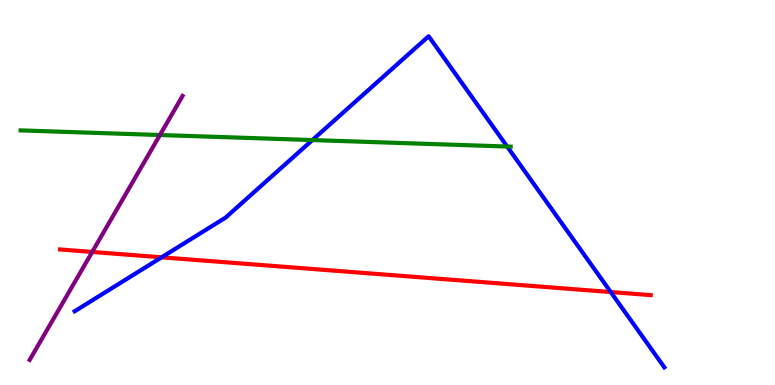[{'lines': ['blue', 'red'], 'intersections': [{'x': 2.09, 'y': 3.32}, {'x': 7.88, 'y': 2.41}]}, {'lines': ['green', 'red'], 'intersections': []}, {'lines': ['purple', 'red'], 'intersections': [{'x': 1.19, 'y': 3.46}]}, {'lines': ['blue', 'green'], 'intersections': [{'x': 4.03, 'y': 6.36}, {'x': 6.54, 'y': 6.19}]}, {'lines': ['blue', 'purple'], 'intersections': []}, {'lines': ['green', 'purple'], 'intersections': [{'x': 2.06, 'y': 6.49}]}]